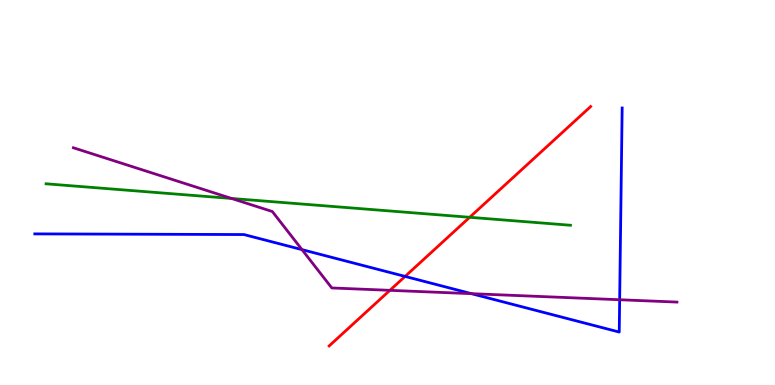[{'lines': ['blue', 'red'], 'intersections': [{'x': 5.23, 'y': 2.82}]}, {'lines': ['green', 'red'], 'intersections': [{'x': 6.06, 'y': 4.36}]}, {'lines': ['purple', 'red'], 'intersections': [{'x': 5.03, 'y': 2.46}]}, {'lines': ['blue', 'green'], 'intersections': []}, {'lines': ['blue', 'purple'], 'intersections': [{'x': 3.9, 'y': 3.52}, {'x': 6.08, 'y': 2.37}, {'x': 8.0, 'y': 2.21}]}, {'lines': ['green', 'purple'], 'intersections': [{'x': 2.99, 'y': 4.85}]}]